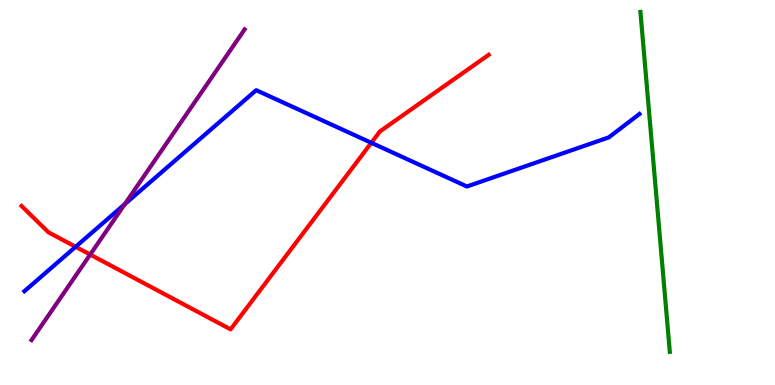[{'lines': ['blue', 'red'], 'intersections': [{'x': 0.976, 'y': 3.59}, {'x': 4.79, 'y': 6.29}]}, {'lines': ['green', 'red'], 'intersections': []}, {'lines': ['purple', 'red'], 'intersections': [{'x': 1.16, 'y': 3.39}]}, {'lines': ['blue', 'green'], 'intersections': []}, {'lines': ['blue', 'purple'], 'intersections': [{'x': 1.61, 'y': 4.7}]}, {'lines': ['green', 'purple'], 'intersections': []}]